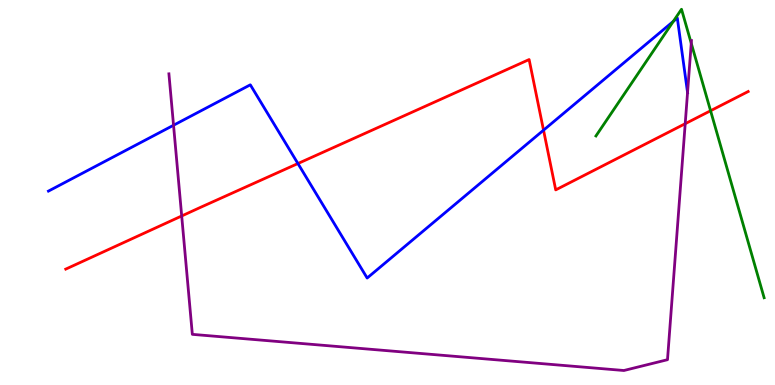[{'lines': ['blue', 'red'], 'intersections': [{'x': 3.84, 'y': 5.75}, {'x': 7.01, 'y': 6.62}]}, {'lines': ['green', 'red'], 'intersections': [{'x': 9.17, 'y': 7.12}]}, {'lines': ['purple', 'red'], 'intersections': [{'x': 2.34, 'y': 4.39}, {'x': 8.84, 'y': 6.79}]}, {'lines': ['blue', 'green'], 'intersections': [{'x': 8.69, 'y': 9.45}]}, {'lines': ['blue', 'purple'], 'intersections': [{'x': 2.24, 'y': 6.75}, {'x': 8.87, 'y': 7.6}]}, {'lines': ['green', 'purple'], 'intersections': [{'x': 8.92, 'y': 8.88}]}]